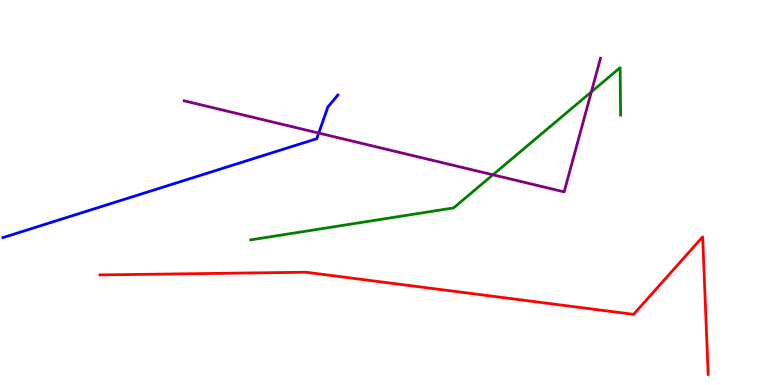[{'lines': ['blue', 'red'], 'intersections': []}, {'lines': ['green', 'red'], 'intersections': []}, {'lines': ['purple', 'red'], 'intersections': []}, {'lines': ['blue', 'green'], 'intersections': []}, {'lines': ['blue', 'purple'], 'intersections': [{'x': 4.11, 'y': 6.54}]}, {'lines': ['green', 'purple'], 'intersections': [{'x': 6.36, 'y': 5.46}, {'x': 7.63, 'y': 7.61}]}]